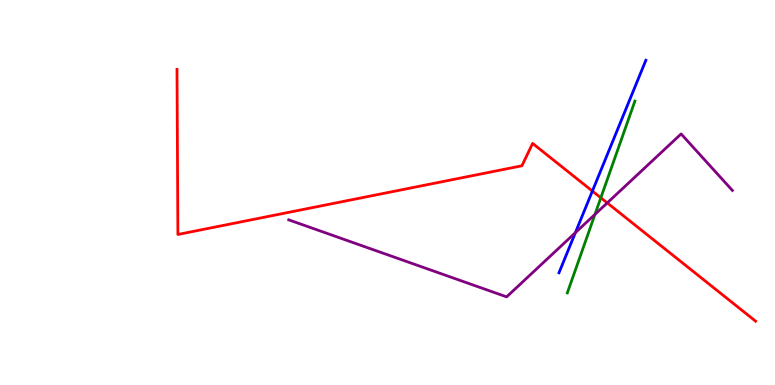[{'lines': ['blue', 'red'], 'intersections': [{'x': 7.64, 'y': 5.04}]}, {'lines': ['green', 'red'], 'intersections': [{'x': 7.75, 'y': 4.86}]}, {'lines': ['purple', 'red'], 'intersections': [{'x': 7.84, 'y': 4.73}]}, {'lines': ['blue', 'green'], 'intersections': []}, {'lines': ['blue', 'purple'], 'intersections': [{'x': 7.42, 'y': 3.96}]}, {'lines': ['green', 'purple'], 'intersections': [{'x': 7.68, 'y': 4.43}]}]